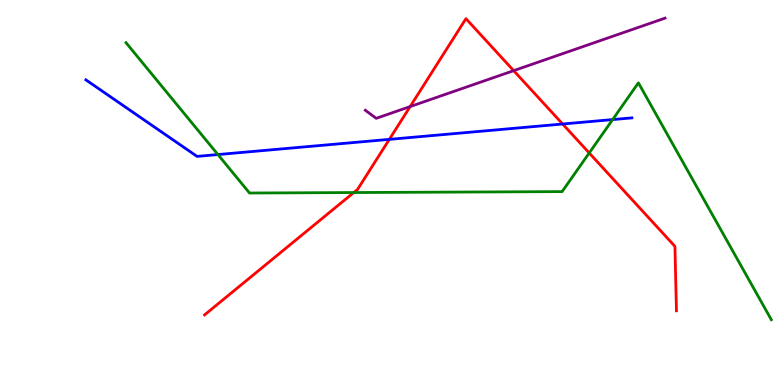[{'lines': ['blue', 'red'], 'intersections': [{'x': 5.02, 'y': 6.38}, {'x': 7.26, 'y': 6.78}]}, {'lines': ['green', 'red'], 'intersections': [{'x': 4.56, 'y': 5.0}, {'x': 7.6, 'y': 6.03}]}, {'lines': ['purple', 'red'], 'intersections': [{'x': 5.29, 'y': 7.23}, {'x': 6.63, 'y': 8.16}]}, {'lines': ['blue', 'green'], 'intersections': [{'x': 2.81, 'y': 5.99}, {'x': 7.9, 'y': 6.89}]}, {'lines': ['blue', 'purple'], 'intersections': []}, {'lines': ['green', 'purple'], 'intersections': []}]